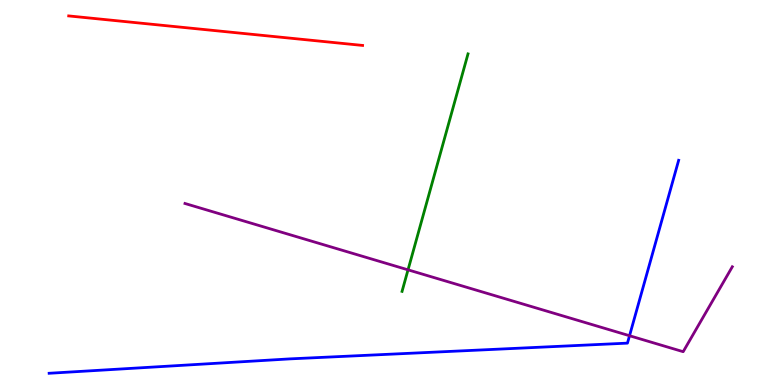[{'lines': ['blue', 'red'], 'intersections': []}, {'lines': ['green', 'red'], 'intersections': []}, {'lines': ['purple', 'red'], 'intersections': []}, {'lines': ['blue', 'green'], 'intersections': []}, {'lines': ['blue', 'purple'], 'intersections': [{'x': 8.12, 'y': 1.28}]}, {'lines': ['green', 'purple'], 'intersections': [{'x': 5.26, 'y': 2.99}]}]